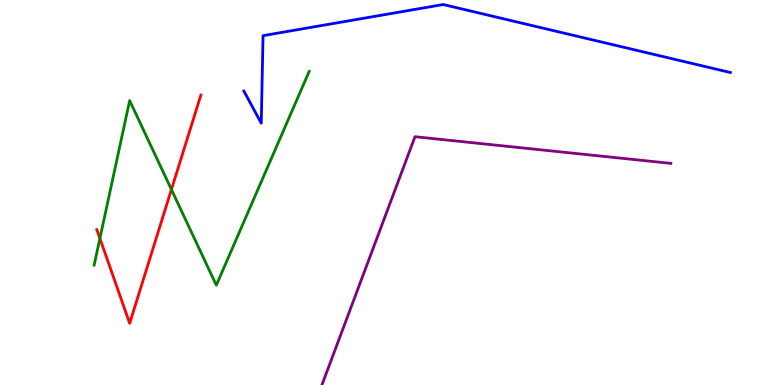[{'lines': ['blue', 'red'], 'intersections': []}, {'lines': ['green', 'red'], 'intersections': [{'x': 1.29, 'y': 3.81}, {'x': 2.21, 'y': 5.08}]}, {'lines': ['purple', 'red'], 'intersections': []}, {'lines': ['blue', 'green'], 'intersections': []}, {'lines': ['blue', 'purple'], 'intersections': []}, {'lines': ['green', 'purple'], 'intersections': []}]